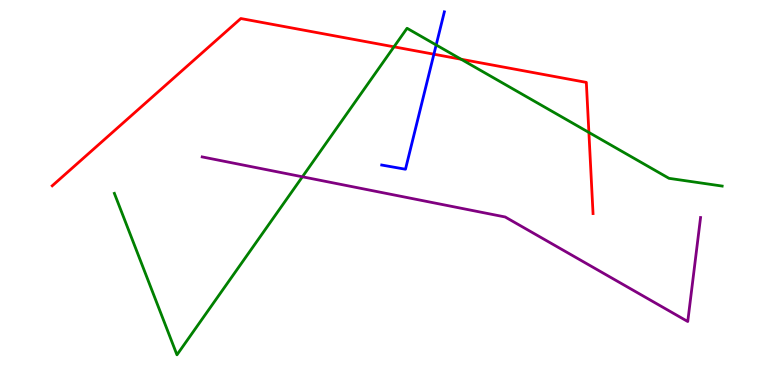[{'lines': ['blue', 'red'], 'intersections': [{'x': 5.6, 'y': 8.59}]}, {'lines': ['green', 'red'], 'intersections': [{'x': 5.08, 'y': 8.78}, {'x': 5.95, 'y': 8.46}, {'x': 7.6, 'y': 6.56}]}, {'lines': ['purple', 'red'], 'intersections': []}, {'lines': ['blue', 'green'], 'intersections': [{'x': 5.63, 'y': 8.83}]}, {'lines': ['blue', 'purple'], 'intersections': []}, {'lines': ['green', 'purple'], 'intersections': [{'x': 3.9, 'y': 5.41}]}]